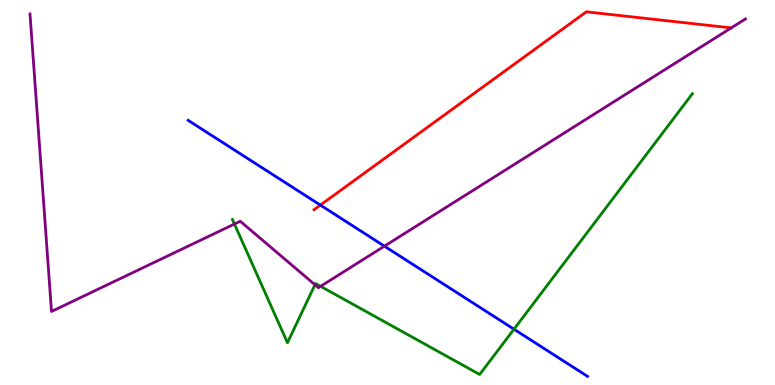[{'lines': ['blue', 'red'], 'intersections': [{'x': 4.13, 'y': 4.67}]}, {'lines': ['green', 'red'], 'intersections': []}, {'lines': ['purple', 'red'], 'intersections': []}, {'lines': ['blue', 'green'], 'intersections': [{'x': 6.63, 'y': 1.45}]}, {'lines': ['blue', 'purple'], 'intersections': [{'x': 4.96, 'y': 3.61}]}, {'lines': ['green', 'purple'], 'intersections': [{'x': 3.02, 'y': 4.18}, {'x': 4.06, 'y': 2.6}, {'x': 4.14, 'y': 2.56}]}]